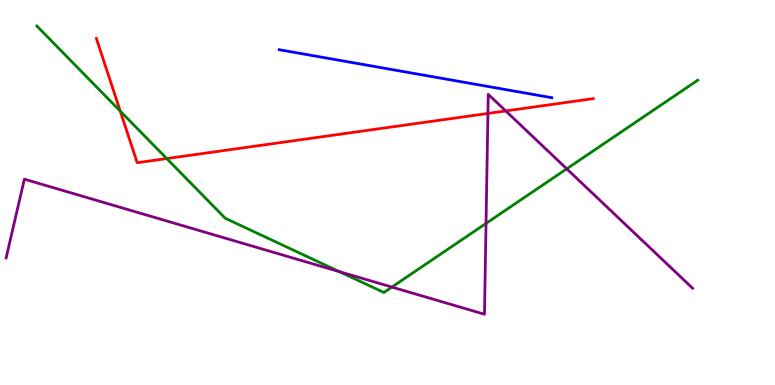[{'lines': ['blue', 'red'], 'intersections': []}, {'lines': ['green', 'red'], 'intersections': [{'x': 1.55, 'y': 7.11}, {'x': 2.15, 'y': 5.88}]}, {'lines': ['purple', 'red'], 'intersections': [{'x': 6.3, 'y': 7.05}, {'x': 6.53, 'y': 7.12}]}, {'lines': ['blue', 'green'], 'intersections': []}, {'lines': ['blue', 'purple'], 'intersections': []}, {'lines': ['green', 'purple'], 'intersections': [{'x': 4.38, 'y': 2.94}, {'x': 5.06, 'y': 2.54}, {'x': 6.27, 'y': 4.2}, {'x': 7.31, 'y': 5.62}]}]